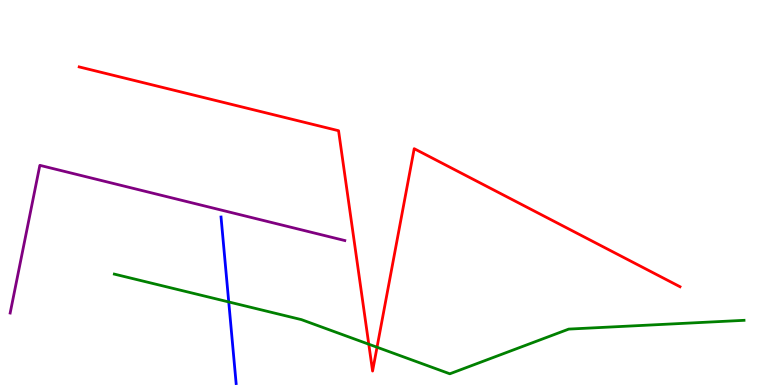[{'lines': ['blue', 'red'], 'intersections': []}, {'lines': ['green', 'red'], 'intersections': [{'x': 4.76, 'y': 1.06}, {'x': 4.87, 'y': 0.981}]}, {'lines': ['purple', 'red'], 'intersections': []}, {'lines': ['blue', 'green'], 'intersections': [{'x': 2.95, 'y': 2.16}]}, {'lines': ['blue', 'purple'], 'intersections': []}, {'lines': ['green', 'purple'], 'intersections': []}]